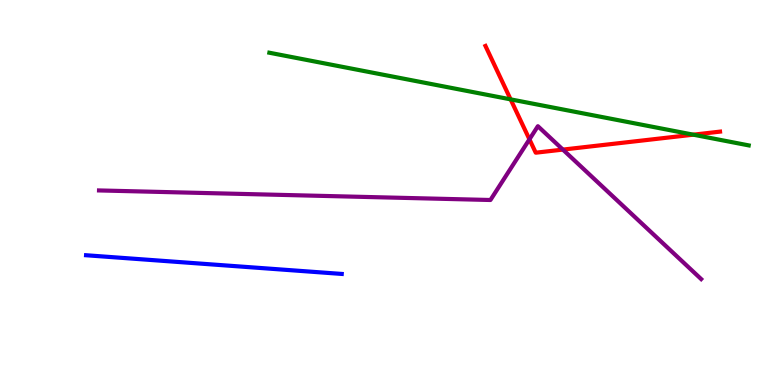[{'lines': ['blue', 'red'], 'intersections': []}, {'lines': ['green', 'red'], 'intersections': [{'x': 6.59, 'y': 7.42}, {'x': 8.95, 'y': 6.5}]}, {'lines': ['purple', 'red'], 'intersections': [{'x': 6.83, 'y': 6.38}, {'x': 7.26, 'y': 6.11}]}, {'lines': ['blue', 'green'], 'intersections': []}, {'lines': ['blue', 'purple'], 'intersections': []}, {'lines': ['green', 'purple'], 'intersections': []}]